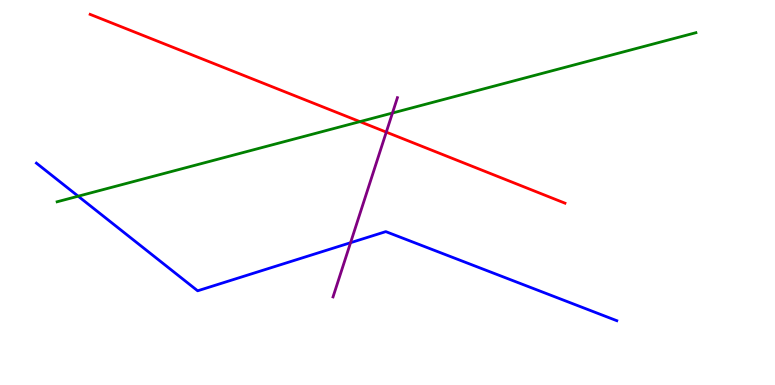[{'lines': ['blue', 'red'], 'intersections': []}, {'lines': ['green', 'red'], 'intersections': [{'x': 4.64, 'y': 6.84}]}, {'lines': ['purple', 'red'], 'intersections': [{'x': 4.98, 'y': 6.57}]}, {'lines': ['blue', 'green'], 'intersections': [{'x': 1.01, 'y': 4.9}]}, {'lines': ['blue', 'purple'], 'intersections': [{'x': 4.52, 'y': 3.7}]}, {'lines': ['green', 'purple'], 'intersections': [{'x': 5.06, 'y': 7.06}]}]